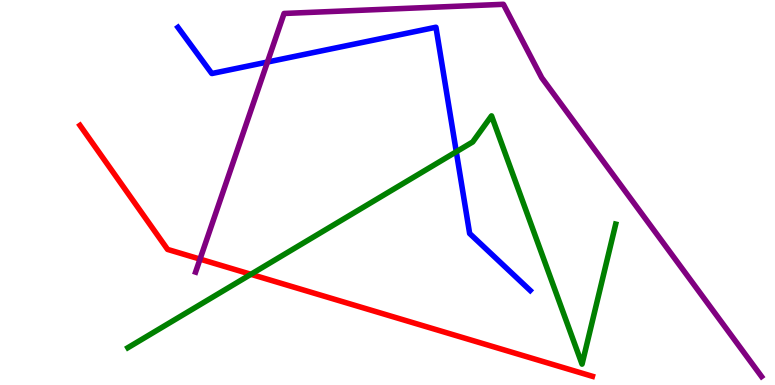[{'lines': ['blue', 'red'], 'intersections': []}, {'lines': ['green', 'red'], 'intersections': [{'x': 3.24, 'y': 2.88}]}, {'lines': ['purple', 'red'], 'intersections': [{'x': 2.58, 'y': 3.27}]}, {'lines': ['blue', 'green'], 'intersections': [{'x': 5.89, 'y': 6.06}]}, {'lines': ['blue', 'purple'], 'intersections': [{'x': 3.45, 'y': 8.39}]}, {'lines': ['green', 'purple'], 'intersections': []}]